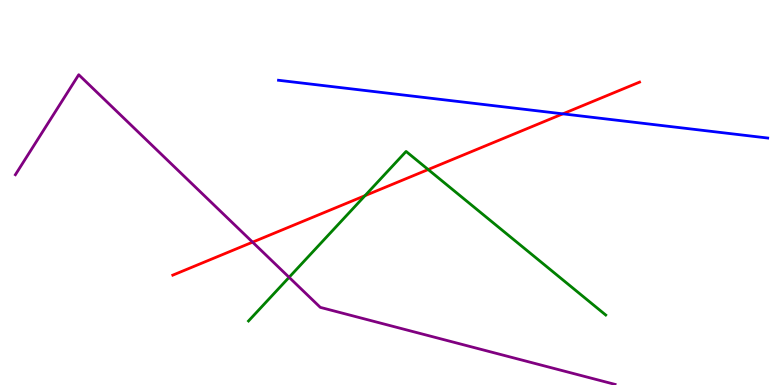[{'lines': ['blue', 'red'], 'intersections': [{'x': 7.26, 'y': 7.04}]}, {'lines': ['green', 'red'], 'intersections': [{'x': 4.71, 'y': 4.92}, {'x': 5.52, 'y': 5.6}]}, {'lines': ['purple', 'red'], 'intersections': [{'x': 3.26, 'y': 3.71}]}, {'lines': ['blue', 'green'], 'intersections': []}, {'lines': ['blue', 'purple'], 'intersections': []}, {'lines': ['green', 'purple'], 'intersections': [{'x': 3.73, 'y': 2.8}]}]